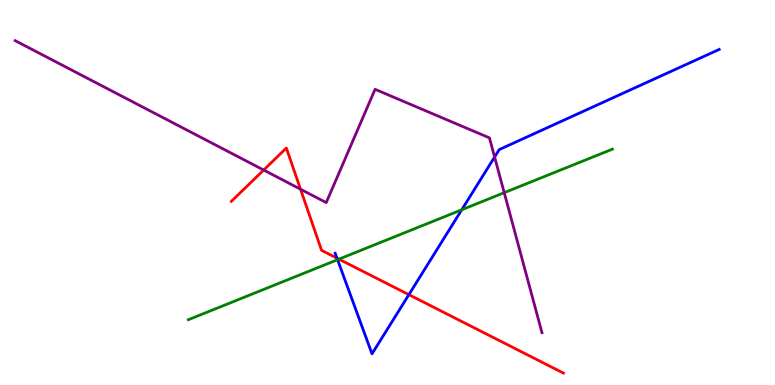[{'lines': ['blue', 'red'], 'intersections': [{'x': 4.35, 'y': 3.29}, {'x': 5.28, 'y': 2.35}]}, {'lines': ['green', 'red'], 'intersections': [{'x': 4.37, 'y': 3.27}]}, {'lines': ['purple', 'red'], 'intersections': [{'x': 3.4, 'y': 5.58}, {'x': 3.88, 'y': 5.09}]}, {'lines': ['blue', 'green'], 'intersections': [{'x': 4.36, 'y': 3.25}, {'x': 5.96, 'y': 4.55}]}, {'lines': ['blue', 'purple'], 'intersections': [{'x': 6.38, 'y': 5.92}]}, {'lines': ['green', 'purple'], 'intersections': [{'x': 6.51, 'y': 5.0}]}]